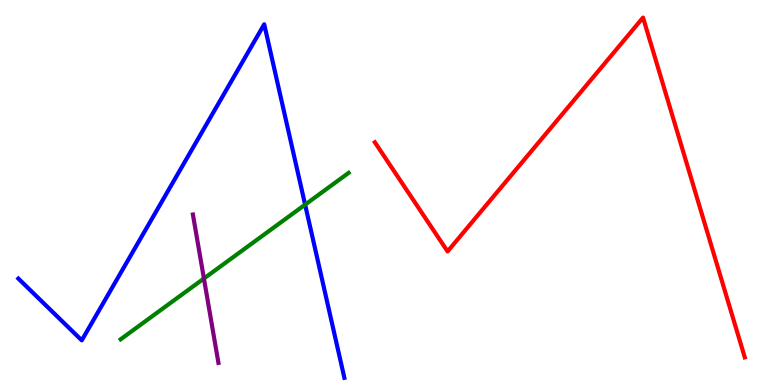[{'lines': ['blue', 'red'], 'intersections': []}, {'lines': ['green', 'red'], 'intersections': []}, {'lines': ['purple', 'red'], 'intersections': []}, {'lines': ['blue', 'green'], 'intersections': [{'x': 3.94, 'y': 4.68}]}, {'lines': ['blue', 'purple'], 'intersections': []}, {'lines': ['green', 'purple'], 'intersections': [{'x': 2.63, 'y': 2.77}]}]